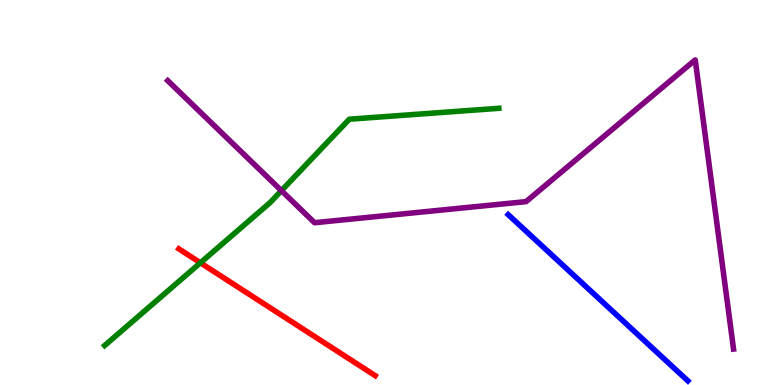[{'lines': ['blue', 'red'], 'intersections': []}, {'lines': ['green', 'red'], 'intersections': [{'x': 2.59, 'y': 3.17}]}, {'lines': ['purple', 'red'], 'intersections': []}, {'lines': ['blue', 'green'], 'intersections': []}, {'lines': ['blue', 'purple'], 'intersections': []}, {'lines': ['green', 'purple'], 'intersections': [{'x': 3.63, 'y': 5.05}]}]